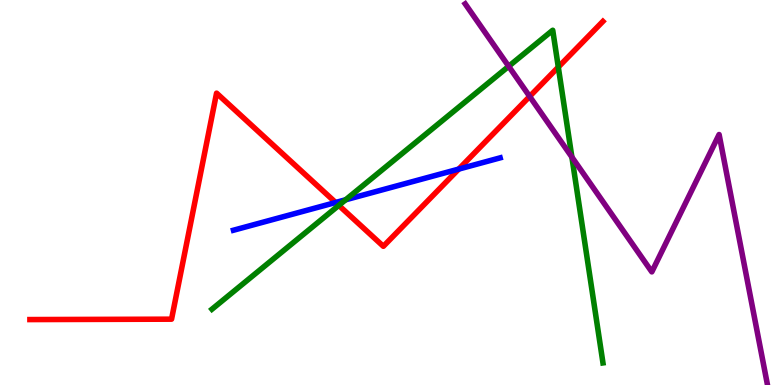[{'lines': ['blue', 'red'], 'intersections': [{'x': 4.33, 'y': 4.74}, {'x': 5.92, 'y': 5.61}]}, {'lines': ['green', 'red'], 'intersections': [{'x': 4.37, 'y': 4.67}, {'x': 7.2, 'y': 8.26}]}, {'lines': ['purple', 'red'], 'intersections': [{'x': 6.83, 'y': 7.5}]}, {'lines': ['blue', 'green'], 'intersections': [{'x': 4.46, 'y': 4.81}]}, {'lines': ['blue', 'purple'], 'intersections': []}, {'lines': ['green', 'purple'], 'intersections': [{'x': 6.56, 'y': 8.28}, {'x': 7.38, 'y': 5.92}]}]